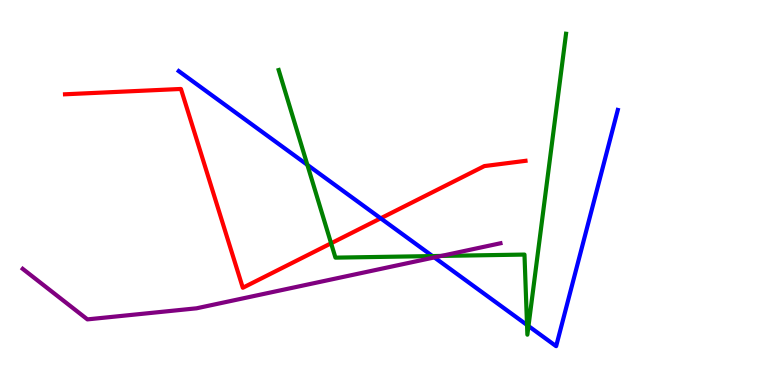[{'lines': ['blue', 'red'], 'intersections': [{'x': 4.91, 'y': 4.33}]}, {'lines': ['green', 'red'], 'intersections': [{'x': 4.27, 'y': 3.68}]}, {'lines': ['purple', 'red'], 'intersections': []}, {'lines': ['blue', 'green'], 'intersections': [{'x': 3.97, 'y': 5.72}, {'x': 5.58, 'y': 3.35}, {'x': 6.8, 'y': 1.56}, {'x': 6.82, 'y': 1.53}]}, {'lines': ['blue', 'purple'], 'intersections': [{'x': 5.6, 'y': 3.31}]}, {'lines': ['green', 'purple'], 'intersections': [{'x': 5.69, 'y': 3.35}]}]